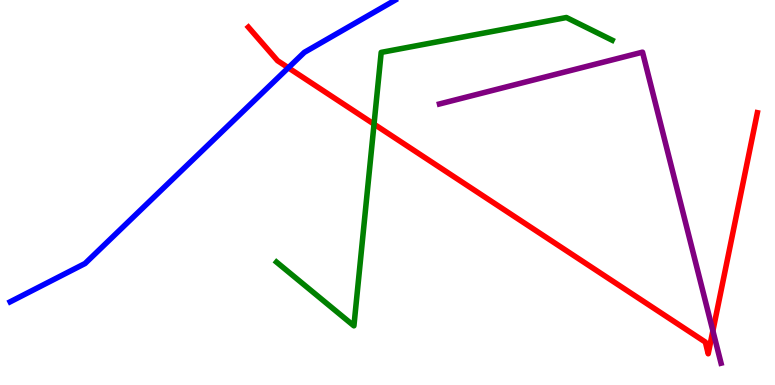[{'lines': ['blue', 'red'], 'intersections': [{'x': 3.72, 'y': 8.24}]}, {'lines': ['green', 'red'], 'intersections': [{'x': 4.83, 'y': 6.78}]}, {'lines': ['purple', 'red'], 'intersections': [{'x': 9.2, 'y': 1.41}]}, {'lines': ['blue', 'green'], 'intersections': []}, {'lines': ['blue', 'purple'], 'intersections': []}, {'lines': ['green', 'purple'], 'intersections': []}]